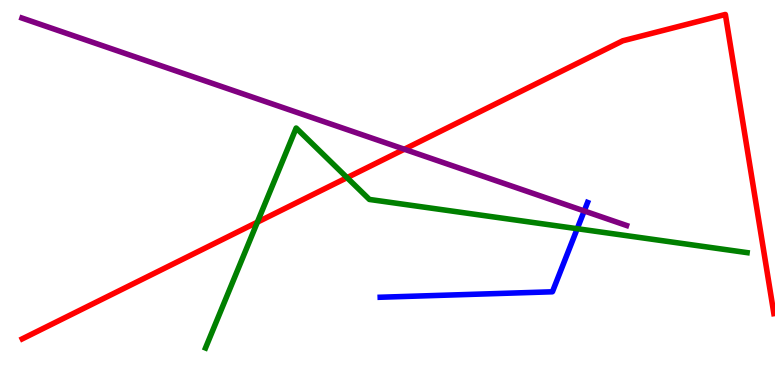[{'lines': ['blue', 'red'], 'intersections': []}, {'lines': ['green', 'red'], 'intersections': [{'x': 3.32, 'y': 4.23}, {'x': 4.48, 'y': 5.39}]}, {'lines': ['purple', 'red'], 'intersections': [{'x': 5.22, 'y': 6.12}]}, {'lines': ['blue', 'green'], 'intersections': [{'x': 7.45, 'y': 4.06}]}, {'lines': ['blue', 'purple'], 'intersections': [{'x': 7.54, 'y': 4.52}]}, {'lines': ['green', 'purple'], 'intersections': []}]